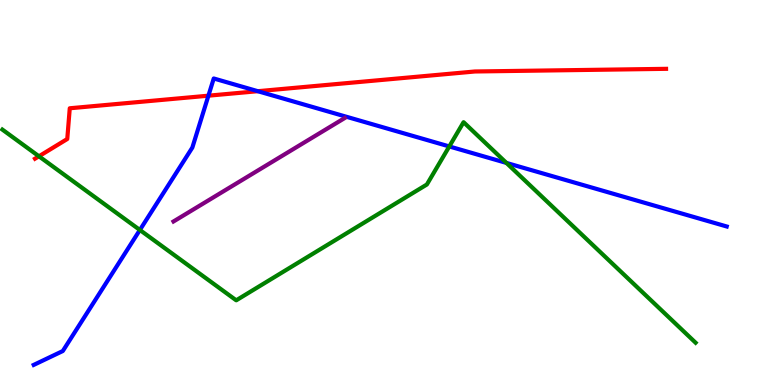[{'lines': ['blue', 'red'], 'intersections': [{'x': 2.69, 'y': 7.51}, {'x': 3.33, 'y': 7.63}]}, {'lines': ['green', 'red'], 'intersections': [{'x': 0.502, 'y': 5.94}]}, {'lines': ['purple', 'red'], 'intersections': []}, {'lines': ['blue', 'green'], 'intersections': [{'x': 1.8, 'y': 4.03}, {'x': 5.8, 'y': 6.2}, {'x': 6.53, 'y': 5.77}]}, {'lines': ['blue', 'purple'], 'intersections': []}, {'lines': ['green', 'purple'], 'intersections': []}]